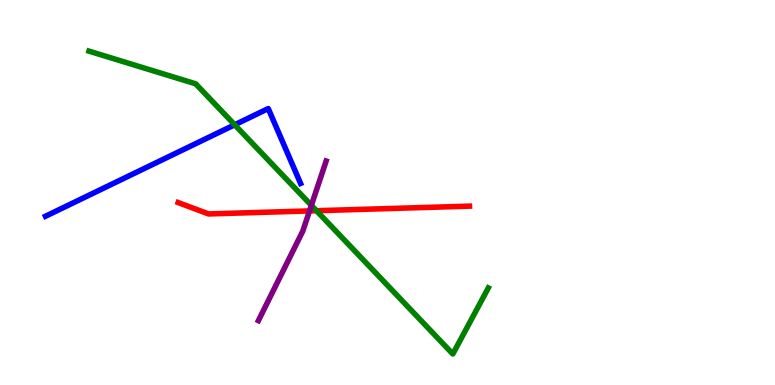[{'lines': ['blue', 'red'], 'intersections': []}, {'lines': ['green', 'red'], 'intersections': [{'x': 4.08, 'y': 4.53}]}, {'lines': ['purple', 'red'], 'intersections': [{'x': 3.99, 'y': 4.52}]}, {'lines': ['blue', 'green'], 'intersections': [{'x': 3.03, 'y': 6.76}]}, {'lines': ['blue', 'purple'], 'intersections': []}, {'lines': ['green', 'purple'], 'intersections': [{'x': 4.02, 'y': 4.67}]}]